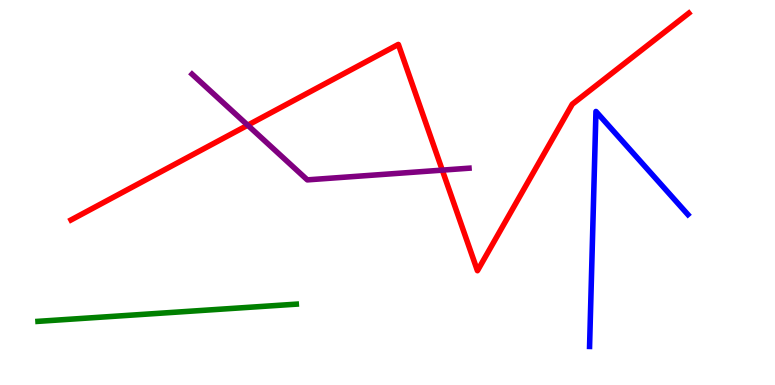[{'lines': ['blue', 'red'], 'intersections': []}, {'lines': ['green', 'red'], 'intersections': []}, {'lines': ['purple', 'red'], 'intersections': [{'x': 3.2, 'y': 6.75}, {'x': 5.71, 'y': 5.58}]}, {'lines': ['blue', 'green'], 'intersections': []}, {'lines': ['blue', 'purple'], 'intersections': []}, {'lines': ['green', 'purple'], 'intersections': []}]